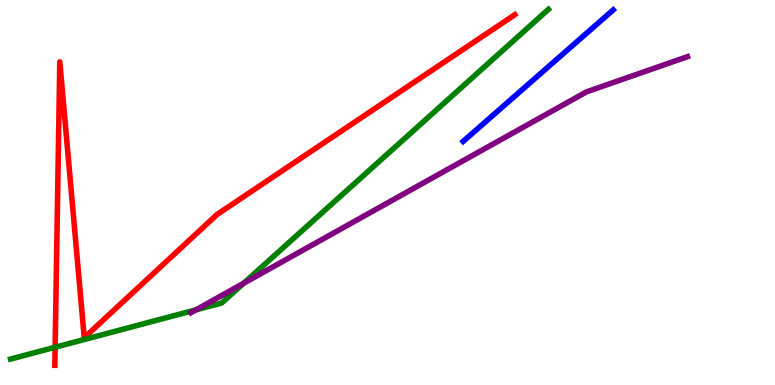[{'lines': ['blue', 'red'], 'intersections': []}, {'lines': ['green', 'red'], 'intersections': [{'x': 0.711, 'y': 0.981}]}, {'lines': ['purple', 'red'], 'intersections': []}, {'lines': ['blue', 'green'], 'intersections': []}, {'lines': ['blue', 'purple'], 'intersections': []}, {'lines': ['green', 'purple'], 'intersections': [{'x': 2.53, 'y': 1.95}, {'x': 3.14, 'y': 2.64}]}]